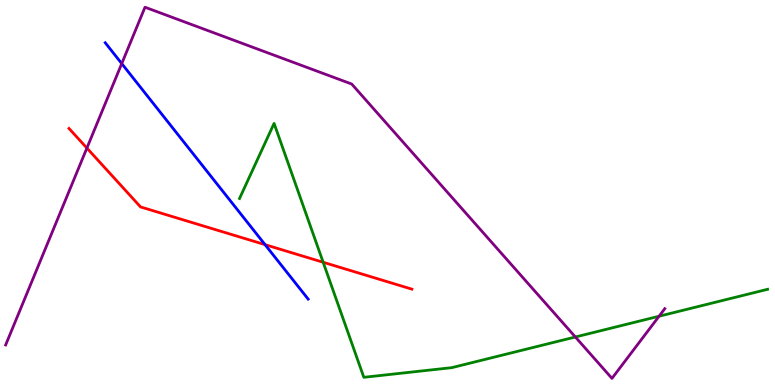[{'lines': ['blue', 'red'], 'intersections': [{'x': 3.42, 'y': 3.65}]}, {'lines': ['green', 'red'], 'intersections': [{'x': 4.17, 'y': 3.19}]}, {'lines': ['purple', 'red'], 'intersections': [{'x': 1.12, 'y': 6.15}]}, {'lines': ['blue', 'green'], 'intersections': []}, {'lines': ['blue', 'purple'], 'intersections': [{'x': 1.57, 'y': 8.35}]}, {'lines': ['green', 'purple'], 'intersections': [{'x': 7.42, 'y': 1.25}, {'x': 8.5, 'y': 1.79}]}]